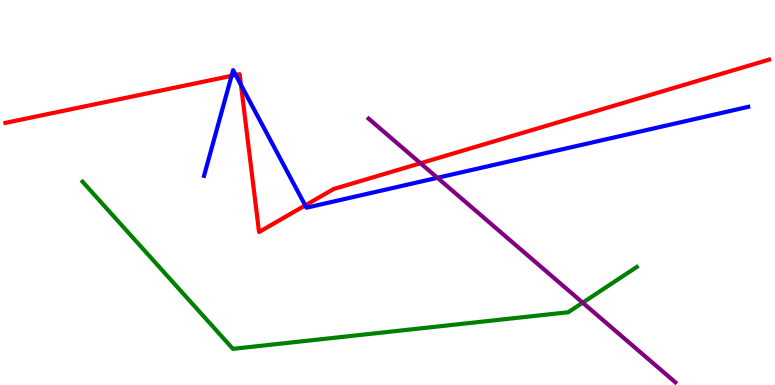[{'lines': ['blue', 'red'], 'intersections': [{'x': 2.99, 'y': 8.03}, {'x': 3.04, 'y': 8.05}, {'x': 3.11, 'y': 7.79}, {'x': 3.94, 'y': 4.67}]}, {'lines': ['green', 'red'], 'intersections': []}, {'lines': ['purple', 'red'], 'intersections': [{'x': 5.43, 'y': 5.76}]}, {'lines': ['blue', 'green'], 'intersections': []}, {'lines': ['blue', 'purple'], 'intersections': [{'x': 5.64, 'y': 5.38}]}, {'lines': ['green', 'purple'], 'intersections': [{'x': 7.52, 'y': 2.14}]}]